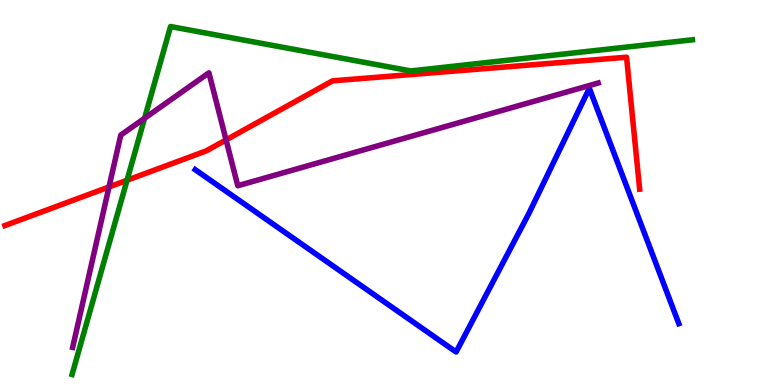[{'lines': ['blue', 'red'], 'intersections': []}, {'lines': ['green', 'red'], 'intersections': [{'x': 1.64, 'y': 5.32}]}, {'lines': ['purple', 'red'], 'intersections': [{'x': 1.41, 'y': 5.14}, {'x': 2.92, 'y': 6.37}]}, {'lines': ['blue', 'green'], 'intersections': []}, {'lines': ['blue', 'purple'], 'intersections': []}, {'lines': ['green', 'purple'], 'intersections': [{'x': 1.87, 'y': 6.93}]}]